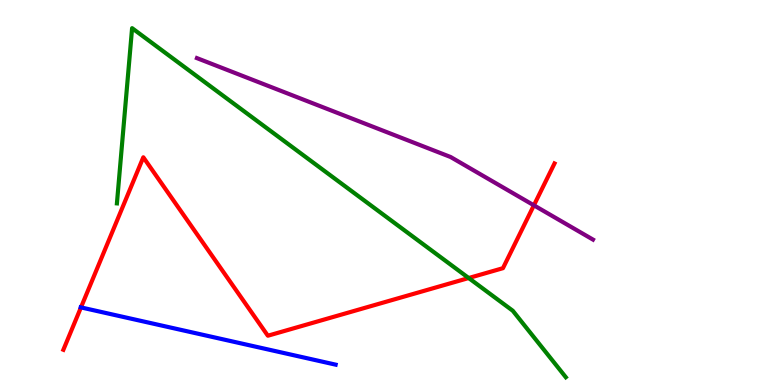[{'lines': ['blue', 'red'], 'intersections': [{'x': 1.04, 'y': 2.02}]}, {'lines': ['green', 'red'], 'intersections': [{'x': 6.05, 'y': 2.78}]}, {'lines': ['purple', 'red'], 'intersections': [{'x': 6.89, 'y': 4.67}]}, {'lines': ['blue', 'green'], 'intersections': []}, {'lines': ['blue', 'purple'], 'intersections': []}, {'lines': ['green', 'purple'], 'intersections': []}]